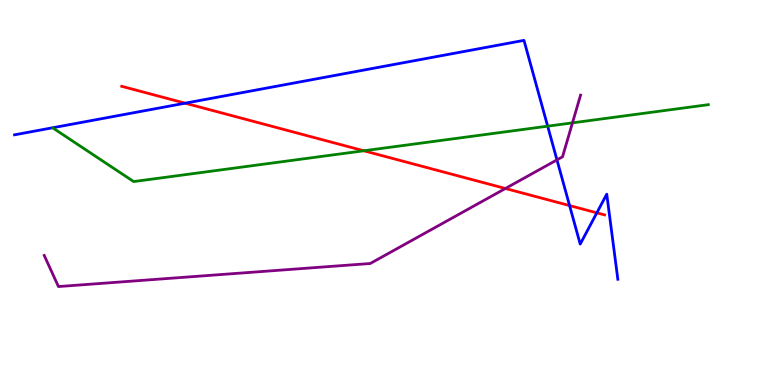[{'lines': ['blue', 'red'], 'intersections': [{'x': 2.39, 'y': 7.32}, {'x': 7.35, 'y': 4.66}, {'x': 7.7, 'y': 4.47}]}, {'lines': ['green', 'red'], 'intersections': [{'x': 4.69, 'y': 6.08}]}, {'lines': ['purple', 'red'], 'intersections': [{'x': 6.52, 'y': 5.1}]}, {'lines': ['blue', 'green'], 'intersections': [{'x': 7.07, 'y': 6.72}]}, {'lines': ['blue', 'purple'], 'intersections': [{'x': 7.19, 'y': 5.85}]}, {'lines': ['green', 'purple'], 'intersections': [{'x': 7.39, 'y': 6.81}]}]